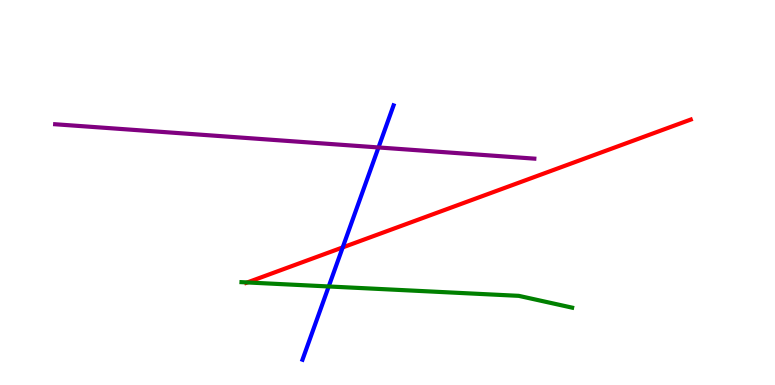[{'lines': ['blue', 'red'], 'intersections': [{'x': 4.42, 'y': 3.57}]}, {'lines': ['green', 'red'], 'intersections': [{'x': 3.19, 'y': 2.66}]}, {'lines': ['purple', 'red'], 'intersections': []}, {'lines': ['blue', 'green'], 'intersections': [{'x': 4.24, 'y': 2.56}]}, {'lines': ['blue', 'purple'], 'intersections': [{'x': 4.88, 'y': 6.17}]}, {'lines': ['green', 'purple'], 'intersections': []}]